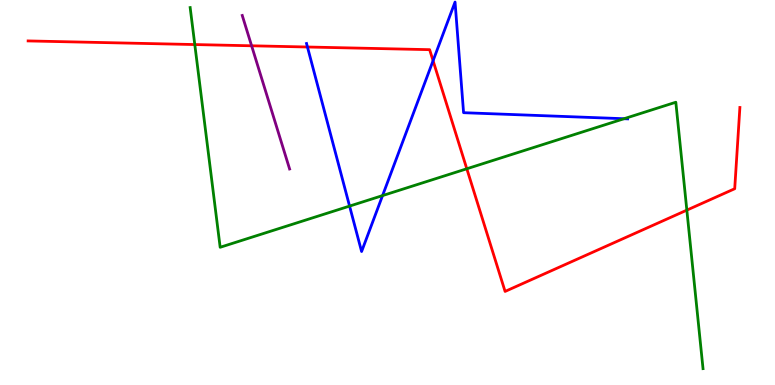[{'lines': ['blue', 'red'], 'intersections': [{'x': 3.97, 'y': 8.78}, {'x': 5.59, 'y': 8.42}]}, {'lines': ['green', 'red'], 'intersections': [{'x': 2.51, 'y': 8.84}, {'x': 6.02, 'y': 5.62}, {'x': 8.86, 'y': 4.54}]}, {'lines': ['purple', 'red'], 'intersections': [{'x': 3.25, 'y': 8.81}]}, {'lines': ['blue', 'green'], 'intersections': [{'x': 4.51, 'y': 4.65}, {'x': 4.94, 'y': 4.92}, {'x': 8.05, 'y': 6.92}]}, {'lines': ['blue', 'purple'], 'intersections': []}, {'lines': ['green', 'purple'], 'intersections': []}]